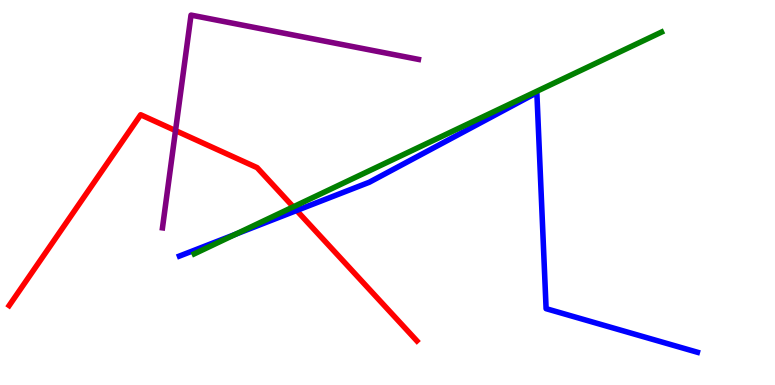[{'lines': ['blue', 'red'], 'intersections': [{'x': 3.83, 'y': 4.53}]}, {'lines': ['green', 'red'], 'intersections': [{'x': 3.78, 'y': 4.63}]}, {'lines': ['purple', 'red'], 'intersections': [{'x': 2.26, 'y': 6.61}]}, {'lines': ['blue', 'green'], 'intersections': [{'x': 3.04, 'y': 3.92}]}, {'lines': ['blue', 'purple'], 'intersections': []}, {'lines': ['green', 'purple'], 'intersections': []}]